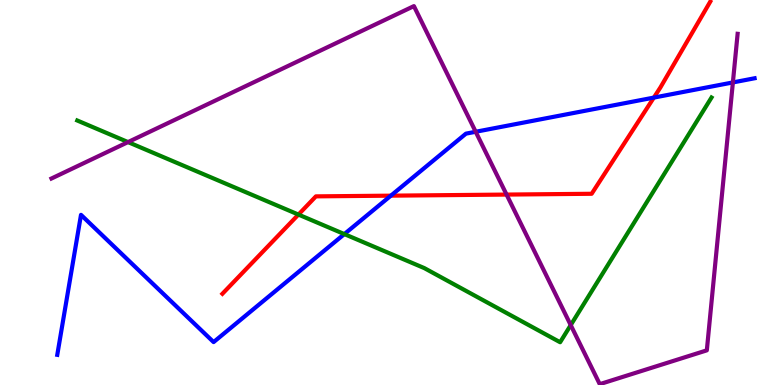[{'lines': ['blue', 'red'], 'intersections': [{'x': 5.04, 'y': 4.92}, {'x': 8.44, 'y': 7.46}]}, {'lines': ['green', 'red'], 'intersections': [{'x': 3.85, 'y': 4.43}]}, {'lines': ['purple', 'red'], 'intersections': [{'x': 6.54, 'y': 4.95}]}, {'lines': ['blue', 'green'], 'intersections': [{'x': 4.44, 'y': 3.92}]}, {'lines': ['blue', 'purple'], 'intersections': [{'x': 6.14, 'y': 6.58}, {'x': 9.46, 'y': 7.86}]}, {'lines': ['green', 'purple'], 'intersections': [{'x': 1.65, 'y': 6.31}, {'x': 7.36, 'y': 1.56}]}]